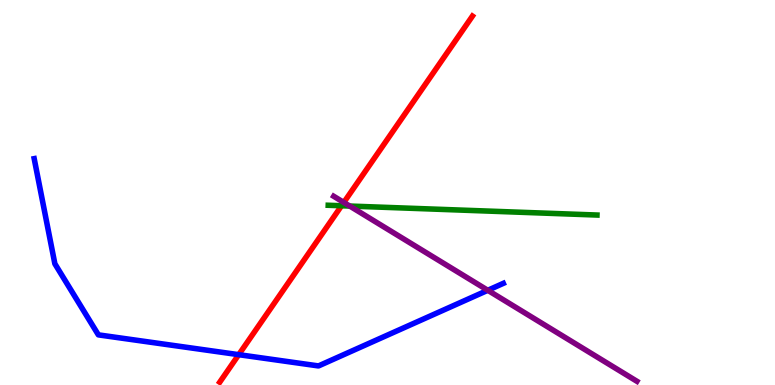[{'lines': ['blue', 'red'], 'intersections': [{'x': 3.08, 'y': 0.788}]}, {'lines': ['green', 'red'], 'intersections': [{'x': 4.41, 'y': 4.66}]}, {'lines': ['purple', 'red'], 'intersections': [{'x': 4.44, 'y': 4.74}]}, {'lines': ['blue', 'green'], 'intersections': []}, {'lines': ['blue', 'purple'], 'intersections': [{'x': 6.29, 'y': 2.46}]}, {'lines': ['green', 'purple'], 'intersections': [{'x': 4.51, 'y': 4.65}]}]